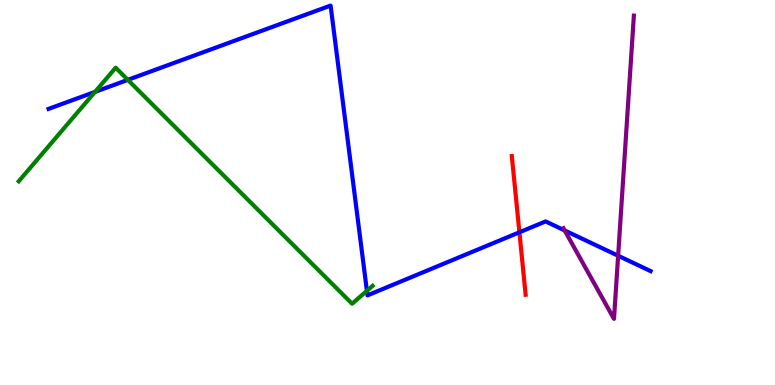[{'lines': ['blue', 'red'], 'intersections': [{'x': 6.7, 'y': 3.97}]}, {'lines': ['green', 'red'], 'intersections': []}, {'lines': ['purple', 'red'], 'intersections': []}, {'lines': ['blue', 'green'], 'intersections': [{'x': 1.23, 'y': 7.61}, {'x': 1.65, 'y': 7.93}, {'x': 4.73, 'y': 2.45}]}, {'lines': ['blue', 'purple'], 'intersections': [{'x': 7.29, 'y': 4.01}, {'x': 7.98, 'y': 3.36}]}, {'lines': ['green', 'purple'], 'intersections': []}]